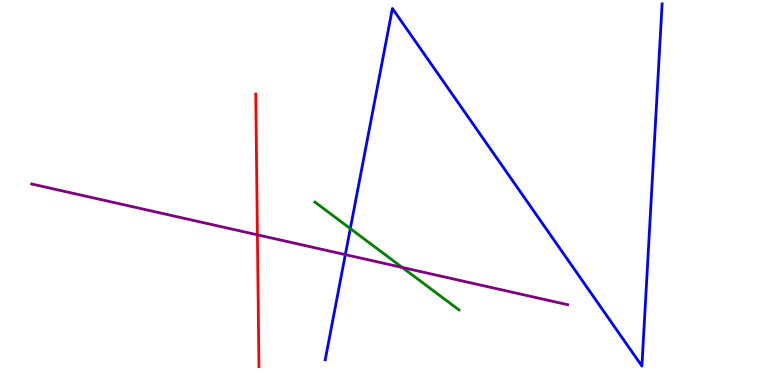[{'lines': ['blue', 'red'], 'intersections': []}, {'lines': ['green', 'red'], 'intersections': []}, {'lines': ['purple', 'red'], 'intersections': [{'x': 3.32, 'y': 3.9}]}, {'lines': ['blue', 'green'], 'intersections': [{'x': 4.52, 'y': 4.06}]}, {'lines': ['blue', 'purple'], 'intersections': [{'x': 4.46, 'y': 3.39}]}, {'lines': ['green', 'purple'], 'intersections': [{'x': 5.19, 'y': 3.05}]}]